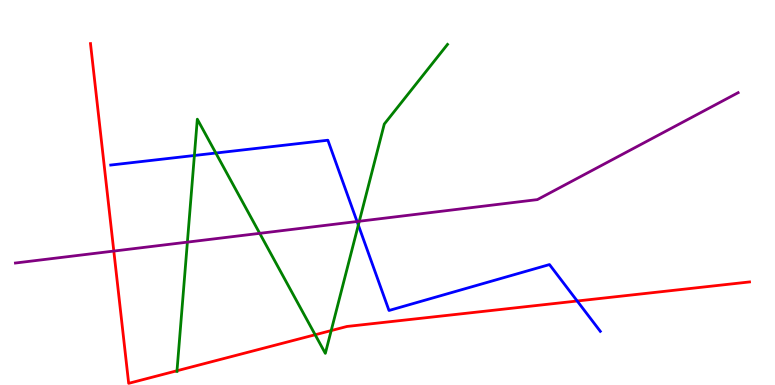[{'lines': ['blue', 'red'], 'intersections': [{'x': 7.45, 'y': 2.18}]}, {'lines': ['green', 'red'], 'intersections': [{'x': 2.28, 'y': 0.37}, {'x': 4.07, 'y': 1.31}, {'x': 4.27, 'y': 1.41}]}, {'lines': ['purple', 'red'], 'intersections': [{'x': 1.47, 'y': 3.48}]}, {'lines': ['blue', 'green'], 'intersections': [{'x': 2.51, 'y': 5.96}, {'x': 2.78, 'y': 6.03}, {'x': 4.62, 'y': 4.15}]}, {'lines': ['blue', 'purple'], 'intersections': [{'x': 4.61, 'y': 4.25}]}, {'lines': ['green', 'purple'], 'intersections': [{'x': 2.42, 'y': 3.71}, {'x': 3.35, 'y': 3.94}, {'x': 4.64, 'y': 4.25}]}]